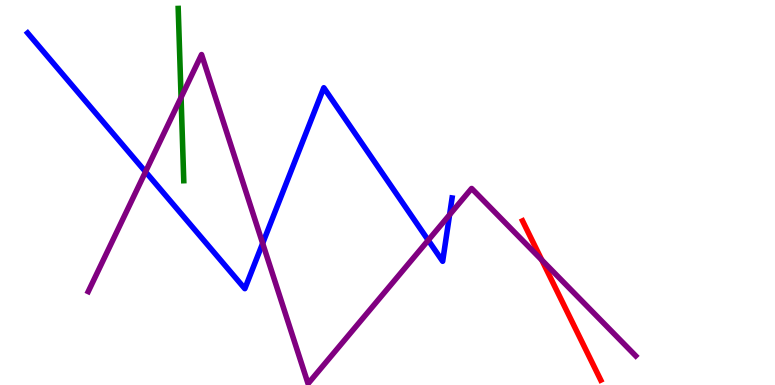[{'lines': ['blue', 'red'], 'intersections': []}, {'lines': ['green', 'red'], 'intersections': []}, {'lines': ['purple', 'red'], 'intersections': [{'x': 6.99, 'y': 3.25}]}, {'lines': ['blue', 'green'], 'intersections': []}, {'lines': ['blue', 'purple'], 'intersections': [{'x': 1.88, 'y': 5.54}, {'x': 3.39, 'y': 3.68}, {'x': 5.53, 'y': 3.76}, {'x': 5.8, 'y': 4.42}]}, {'lines': ['green', 'purple'], 'intersections': [{'x': 2.34, 'y': 7.47}]}]